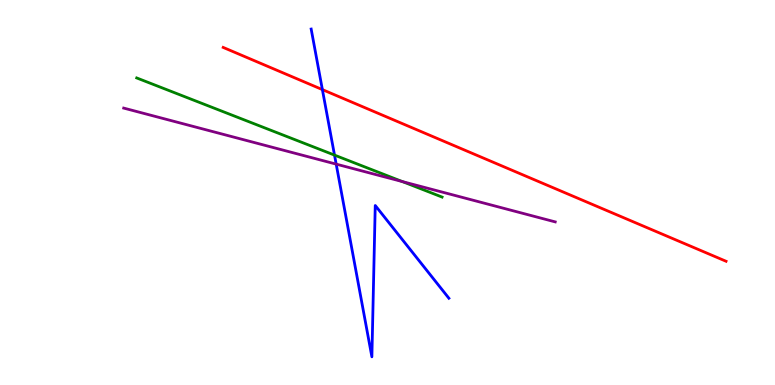[{'lines': ['blue', 'red'], 'intersections': [{'x': 4.16, 'y': 7.67}]}, {'lines': ['green', 'red'], 'intersections': []}, {'lines': ['purple', 'red'], 'intersections': []}, {'lines': ['blue', 'green'], 'intersections': [{'x': 4.32, 'y': 5.97}]}, {'lines': ['blue', 'purple'], 'intersections': [{'x': 4.34, 'y': 5.74}]}, {'lines': ['green', 'purple'], 'intersections': [{'x': 5.19, 'y': 5.28}]}]